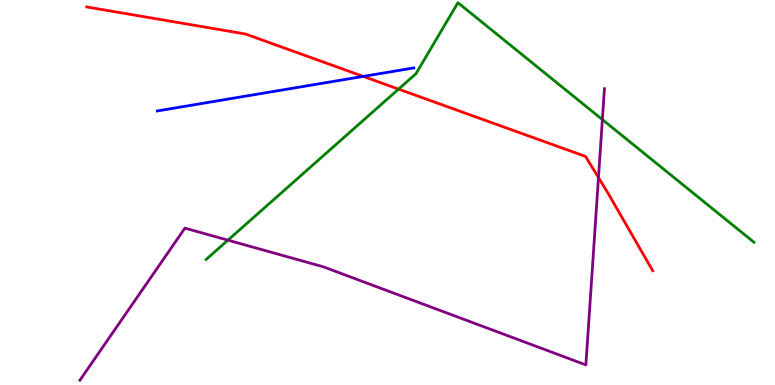[{'lines': ['blue', 'red'], 'intersections': [{'x': 4.69, 'y': 8.02}]}, {'lines': ['green', 'red'], 'intersections': [{'x': 5.14, 'y': 7.69}]}, {'lines': ['purple', 'red'], 'intersections': [{'x': 7.72, 'y': 5.39}]}, {'lines': ['blue', 'green'], 'intersections': []}, {'lines': ['blue', 'purple'], 'intersections': []}, {'lines': ['green', 'purple'], 'intersections': [{'x': 2.94, 'y': 3.76}, {'x': 7.77, 'y': 6.89}]}]